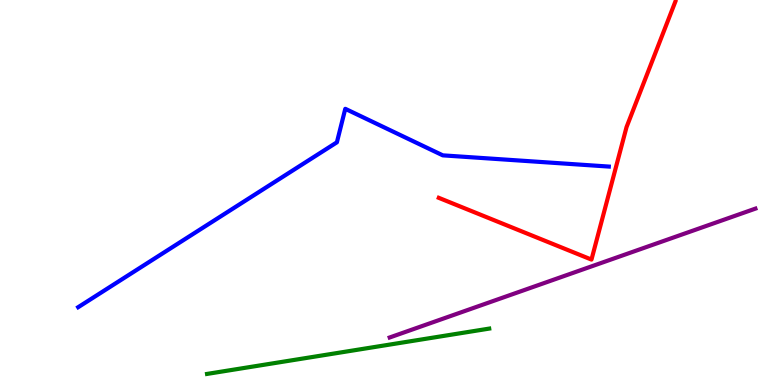[{'lines': ['blue', 'red'], 'intersections': []}, {'lines': ['green', 'red'], 'intersections': []}, {'lines': ['purple', 'red'], 'intersections': []}, {'lines': ['blue', 'green'], 'intersections': []}, {'lines': ['blue', 'purple'], 'intersections': []}, {'lines': ['green', 'purple'], 'intersections': []}]